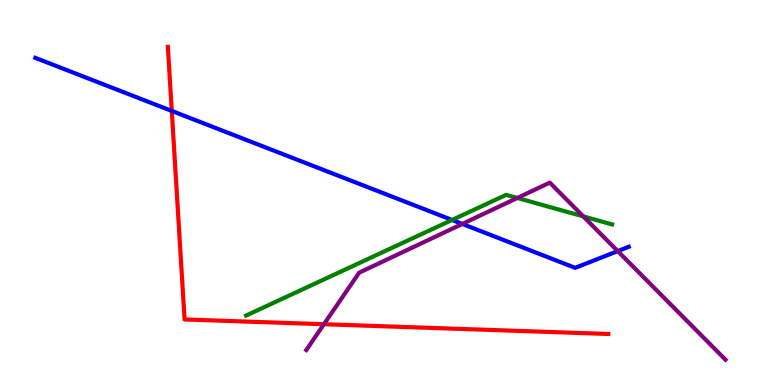[{'lines': ['blue', 'red'], 'intersections': [{'x': 2.22, 'y': 7.12}]}, {'lines': ['green', 'red'], 'intersections': []}, {'lines': ['purple', 'red'], 'intersections': [{'x': 4.18, 'y': 1.58}]}, {'lines': ['blue', 'green'], 'intersections': [{'x': 5.83, 'y': 4.29}]}, {'lines': ['blue', 'purple'], 'intersections': [{'x': 5.97, 'y': 4.18}, {'x': 7.97, 'y': 3.48}]}, {'lines': ['green', 'purple'], 'intersections': [{'x': 6.67, 'y': 4.86}, {'x': 7.53, 'y': 4.38}]}]